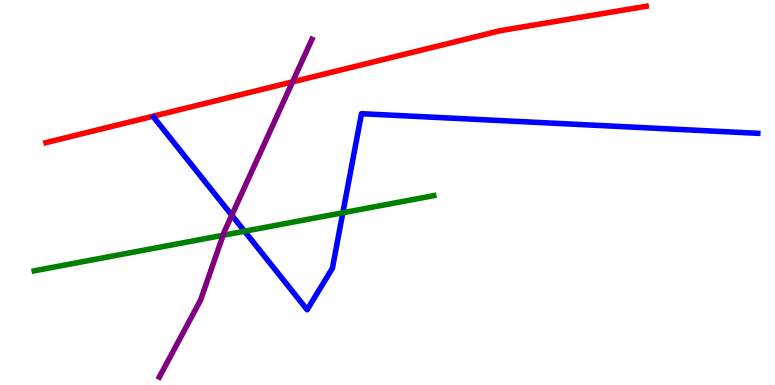[{'lines': ['blue', 'red'], 'intersections': []}, {'lines': ['green', 'red'], 'intersections': []}, {'lines': ['purple', 'red'], 'intersections': [{'x': 3.77, 'y': 7.87}]}, {'lines': ['blue', 'green'], 'intersections': [{'x': 3.16, 'y': 3.99}, {'x': 4.42, 'y': 4.47}]}, {'lines': ['blue', 'purple'], 'intersections': [{'x': 2.99, 'y': 4.41}]}, {'lines': ['green', 'purple'], 'intersections': [{'x': 2.88, 'y': 3.89}]}]